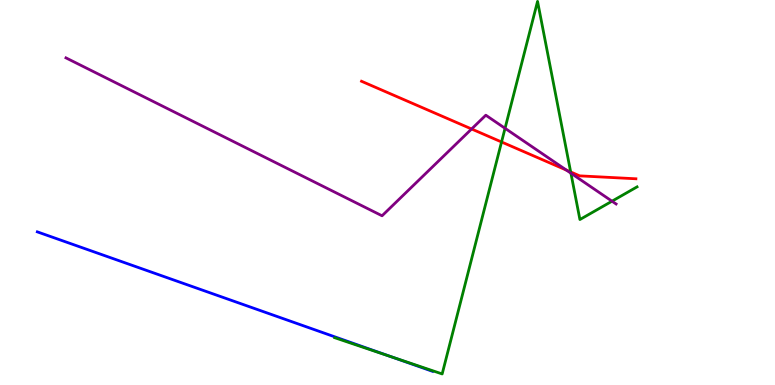[{'lines': ['blue', 'red'], 'intersections': []}, {'lines': ['green', 'red'], 'intersections': [{'x': 6.47, 'y': 6.31}, {'x': 7.36, 'y': 5.53}]}, {'lines': ['purple', 'red'], 'intersections': [{'x': 6.09, 'y': 6.65}, {'x': 7.31, 'y': 5.58}]}, {'lines': ['blue', 'green'], 'intersections': [{'x': 5.05, 'y': 0.731}]}, {'lines': ['blue', 'purple'], 'intersections': []}, {'lines': ['green', 'purple'], 'intersections': [{'x': 6.52, 'y': 6.67}, {'x': 7.37, 'y': 5.5}, {'x': 7.9, 'y': 4.77}]}]